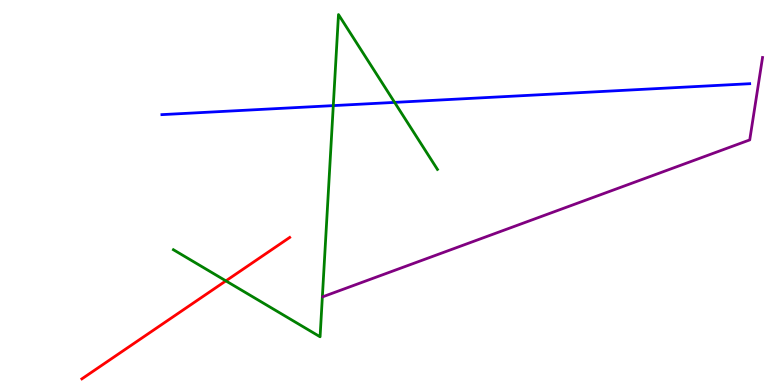[{'lines': ['blue', 'red'], 'intersections': []}, {'lines': ['green', 'red'], 'intersections': [{'x': 2.91, 'y': 2.7}]}, {'lines': ['purple', 'red'], 'intersections': []}, {'lines': ['blue', 'green'], 'intersections': [{'x': 4.3, 'y': 7.26}, {'x': 5.09, 'y': 7.34}]}, {'lines': ['blue', 'purple'], 'intersections': []}, {'lines': ['green', 'purple'], 'intersections': []}]